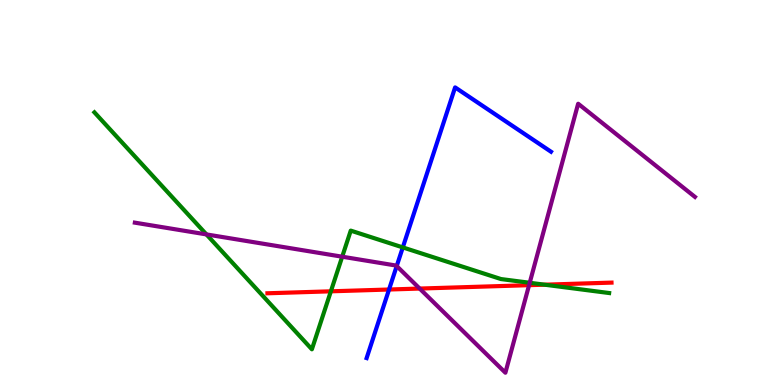[{'lines': ['blue', 'red'], 'intersections': [{'x': 5.02, 'y': 2.48}]}, {'lines': ['green', 'red'], 'intersections': [{'x': 4.27, 'y': 2.43}, {'x': 7.03, 'y': 2.61}]}, {'lines': ['purple', 'red'], 'intersections': [{'x': 5.41, 'y': 2.5}, {'x': 6.83, 'y': 2.59}]}, {'lines': ['blue', 'green'], 'intersections': [{'x': 5.2, 'y': 3.57}]}, {'lines': ['blue', 'purple'], 'intersections': [{'x': 5.12, 'y': 3.09}]}, {'lines': ['green', 'purple'], 'intersections': [{'x': 2.66, 'y': 3.91}, {'x': 4.42, 'y': 3.33}, {'x': 6.84, 'y': 2.66}]}]